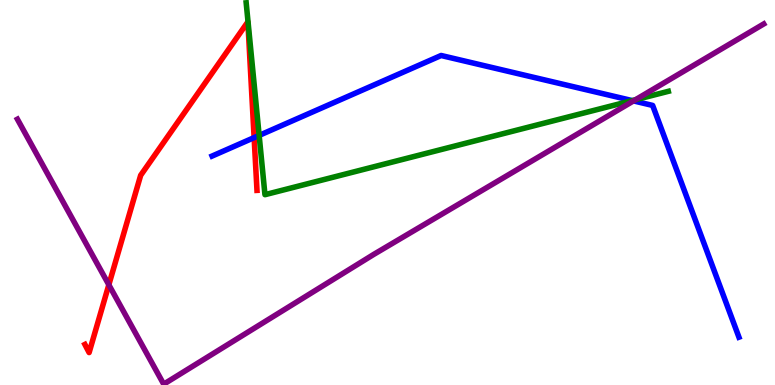[{'lines': ['blue', 'red'], 'intersections': [{'x': 3.28, 'y': 6.43}]}, {'lines': ['green', 'red'], 'intersections': []}, {'lines': ['purple', 'red'], 'intersections': [{'x': 1.4, 'y': 2.6}]}, {'lines': ['blue', 'green'], 'intersections': [{'x': 3.34, 'y': 6.48}, {'x': 8.16, 'y': 7.39}]}, {'lines': ['blue', 'purple'], 'intersections': [{'x': 8.17, 'y': 7.38}]}, {'lines': ['green', 'purple'], 'intersections': [{'x': 8.2, 'y': 7.41}]}]